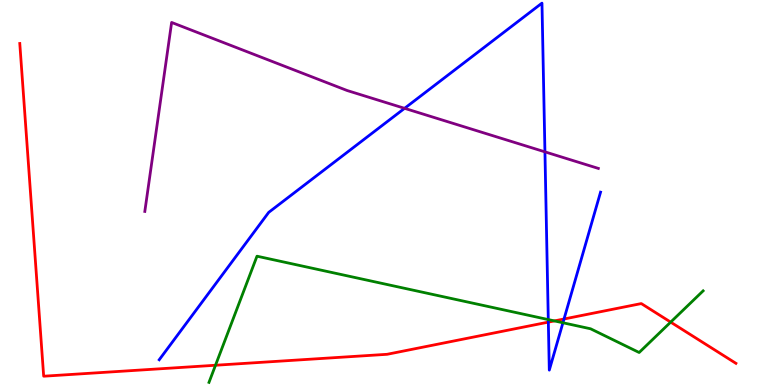[{'lines': ['blue', 'red'], 'intersections': [{'x': 7.08, 'y': 1.63}, {'x': 7.28, 'y': 1.71}]}, {'lines': ['green', 'red'], 'intersections': [{'x': 2.78, 'y': 0.513}, {'x': 7.15, 'y': 1.66}, {'x': 8.65, 'y': 1.63}]}, {'lines': ['purple', 'red'], 'intersections': []}, {'lines': ['blue', 'green'], 'intersections': [{'x': 7.07, 'y': 1.7}, {'x': 7.26, 'y': 1.62}]}, {'lines': ['blue', 'purple'], 'intersections': [{'x': 5.22, 'y': 7.19}, {'x': 7.03, 'y': 6.06}]}, {'lines': ['green', 'purple'], 'intersections': []}]